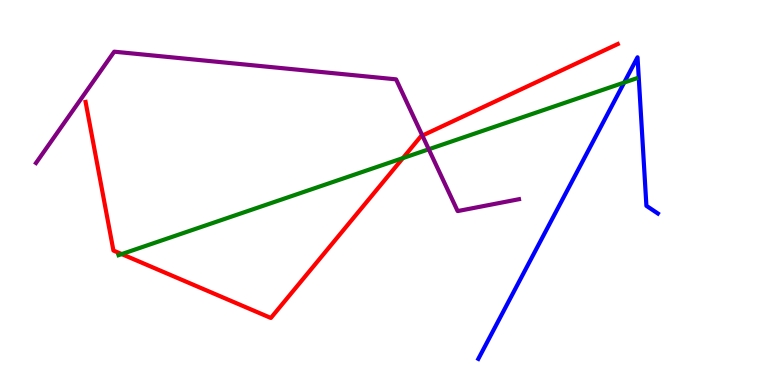[{'lines': ['blue', 'red'], 'intersections': []}, {'lines': ['green', 'red'], 'intersections': [{'x': 1.57, 'y': 3.4}, {'x': 5.2, 'y': 5.89}]}, {'lines': ['purple', 'red'], 'intersections': [{'x': 5.45, 'y': 6.48}]}, {'lines': ['blue', 'green'], 'intersections': [{'x': 8.05, 'y': 7.86}]}, {'lines': ['blue', 'purple'], 'intersections': []}, {'lines': ['green', 'purple'], 'intersections': [{'x': 5.53, 'y': 6.12}]}]